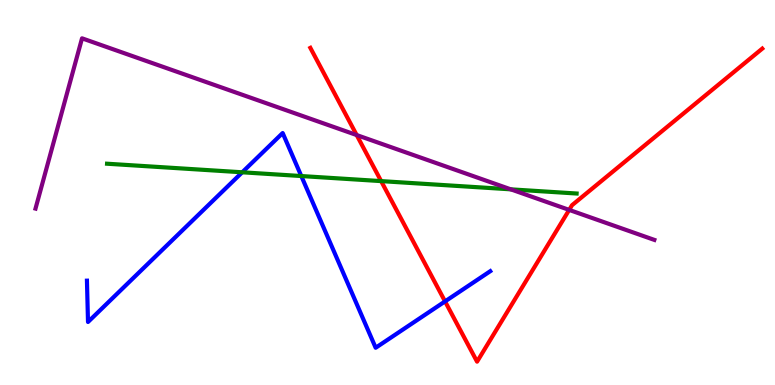[{'lines': ['blue', 'red'], 'intersections': [{'x': 5.74, 'y': 2.17}]}, {'lines': ['green', 'red'], 'intersections': [{'x': 4.92, 'y': 5.3}]}, {'lines': ['purple', 'red'], 'intersections': [{'x': 4.6, 'y': 6.49}, {'x': 7.34, 'y': 4.55}]}, {'lines': ['blue', 'green'], 'intersections': [{'x': 3.13, 'y': 5.52}, {'x': 3.89, 'y': 5.43}]}, {'lines': ['blue', 'purple'], 'intersections': []}, {'lines': ['green', 'purple'], 'intersections': [{'x': 6.59, 'y': 5.08}]}]